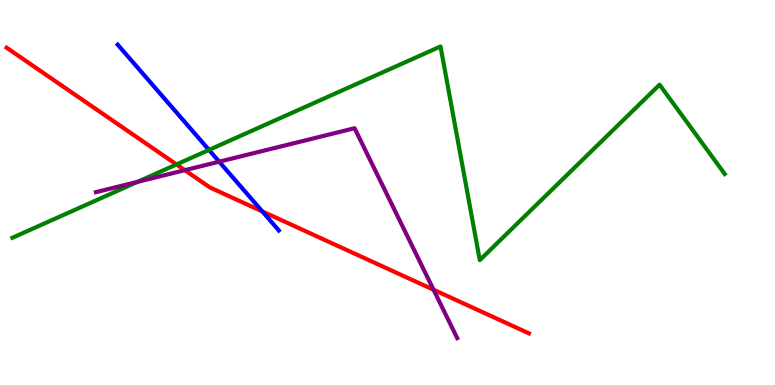[{'lines': ['blue', 'red'], 'intersections': [{'x': 3.38, 'y': 4.51}]}, {'lines': ['green', 'red'], 'intersections': [{'x': 2.28, 'y': 5.73}]}, {'lines': ['purple', 'red'], 'intersections': [{'x': 2.38, 'y': 5.58}, {'x': 5.59, 'y': 2.47}]}, {'lines': ['blue', 'green'], 'intersections': [{'x': 2.7, 'y': 6.11}]}, {'lines': ['blue', 'purple'], 'intersections': [{'x': 2.83, 'y': 5.8}]}, {'lines': ['green', 'purple'], 'intersections': [{'x': 1.77, 'y': 5.28}]}]